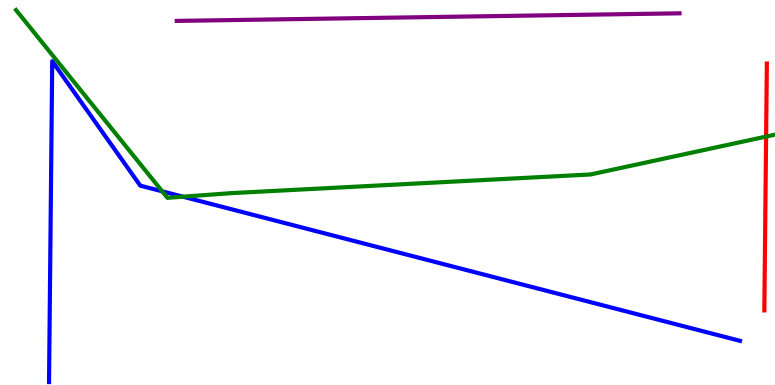[{'lines': ['blue', 'red'], 'intersections': []}, {'lines': ['green', 'red'], 'intersections': [{'x': 9.89, 'y': 6.45}]}, {'lines': ['purple', 'red'], 'intersections': []}, {'lines': ['blue', 'green'], 'intersections': [{'x': 2.09, 'y': 5.03}, {'x': 2.36, 'y': 4.89}]}, {'lines': ['blue', 'purple'], 'intersections': []}, {'lines': ['green', 'purple'], 'intersections': []}]